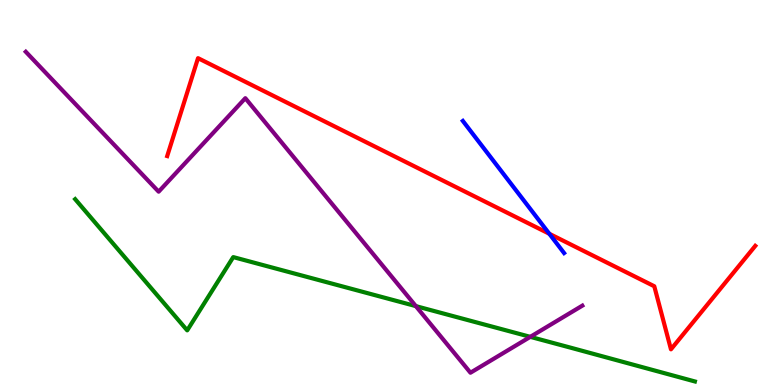[{'lines': ['blue', 'red'], 'intersections': [{'x': 7.09, 'y': 3.93}]}, {'lines': ['green', 'red'], 'intersections': []}, {'lines': ['purple', 'red'], 'intersections': []}, {'lines': ['blue', 'green'], 'intersections': []}, {'lines': ['blue', 'purple'], 'intersections': []}, {'lines': ['green', 'purple'], 'intersections': [{'x': 5.37, 'y': 2.05}, {'x': 6.84, 'y': 1.25}]}]